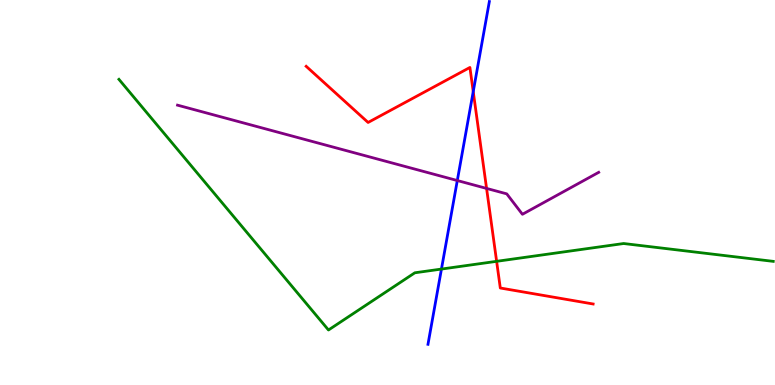[{'lines': ['blue', 'red'], 'intersections': [{'x': 6.11, 'y': 7.62}]}, {'lines': ['green', 'red'], 'intersections': [{'x': 6.41, 'y': 3.21}]}, {'lines': ['purple', 'red'], 'intersections': [{'x': 6.28, 'y': 5.11}]}, {'lines': ['blue', 'green'], 'intersections': [{'x': 5.7, 'y': 3.01}]}, {'lines': ['blue', 'purple'], 'intersections': [{'x': 5.9, 'y': 5.31}]}, {'lines': ['green', 'purple'], 'intersections': []}]